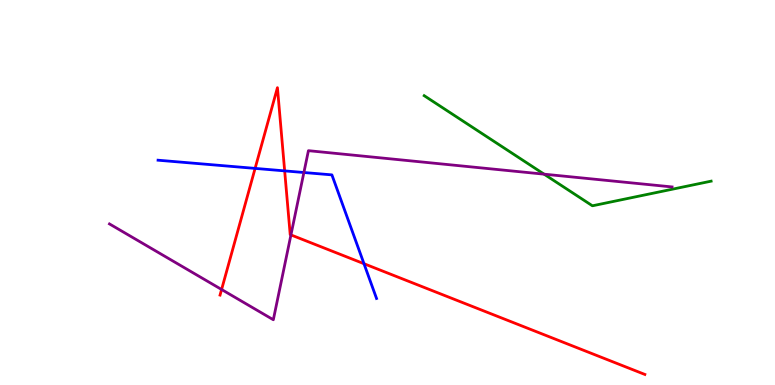[{'lines': ['blue', 'red'], 'intersections': [{'x': 3.29, 'y': 5.63}, {'x': 3.67, 'y': 5.56}, {'x': 4.7, 'y': 3.15}]}, {'lines': ['green', 'red'], 'intersections': []}, {'lines': ['purple', 'red'], 'intersections': [{'x': 2.86, 'y': 2.48}, {'x': 3.75, 'y': 3.9}]}, {'lines': ['blue', 'green'], 'intersections': []}, {'lines': ['blue', 'purple'], 'intersections': [{'x': 3.92, 'y': 5.52}]}, {'lines': ['green', 'purple'], 'intersections': [{'x': 7.02, 'y': 5.48}]}]